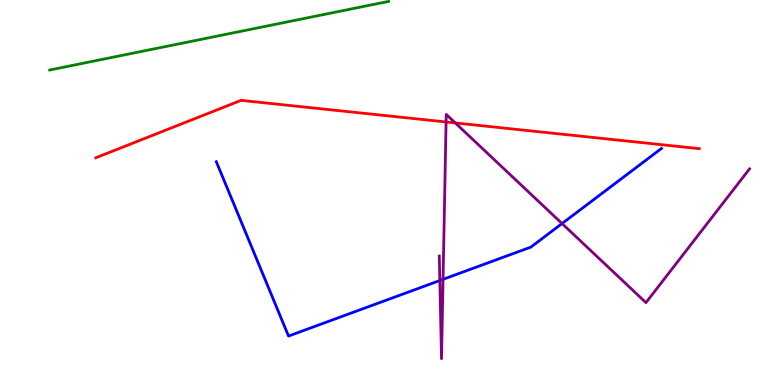[{'lines': ['blue', 'red'], 'intersections': []}, {'lines': ['green', 'red'], 'intersections': []}, {'lines': ['purple', 'red'], 'intersections': [{'x': 5.76, 'y': 6.83}, {'x': 5.87, 'y': 6.81}]}, {'lines': ['blue', 'green'], 'intersections': []}, {'lines': ['blue', 'purple'], 'intersections': [{'x': 5.68, 'y': 2.71}, {'x': 5.72, 'y': 2.74}, {'x': 7.25, 'y': 4.19}]}, {'lines': ['green', 'purple'], 'intersections': []}]